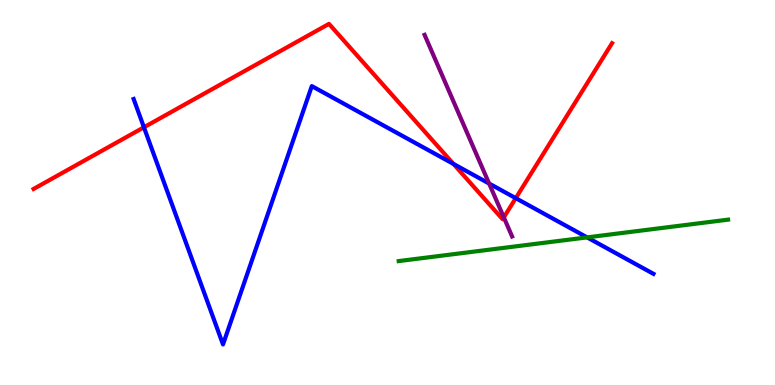[{'lines': ['blue', 'red'], 'intersections': [{'x': 1.86, 'y': 6.69}, {'x': 5.85, 'y': 5.74}, {'x': 6.65, 'y': 4.85}]}, {'lines': ['green', 'red'], 'intersections': []}, {'lines': ['purple', 'red'], 'intersections': [{'x': 6.5, 'y': 4.35}]}, {'lines': ['blue', 'green'], 'intersections': [{'x': 7.58, 'y': 3.83}]}, {'lines': ['blue', 'purple'], 'intersections': [{'x': 6.31, 'y': 5.23}]}, {'lines': ['green', 'purple'], 'intersections': []}]